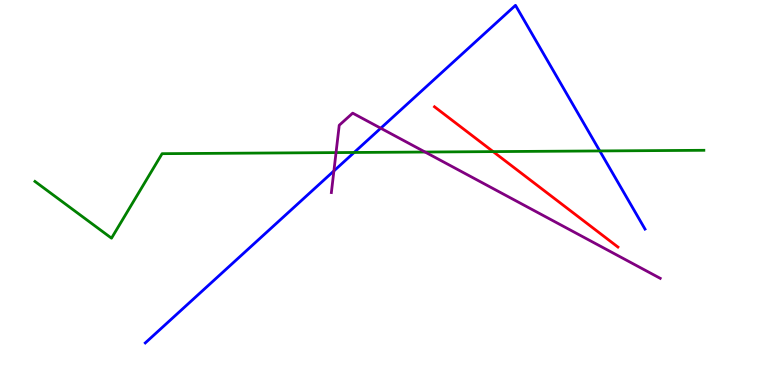[{'lines': ['blue', 'red'], 'intersections': []}, {'lines': ['green', 'red'], 'intersections': [{'x': 6.36, 'y': 6.06}]}, {'lines': ['purple', 'red'], 'intersections': []}, {'lines': ['blue', 'green'], 'intersections': [{'x': 4.57, 'y': 6.04}, {'x': 7.74, 'y': 6.08}]}, {'lines': ['blue', 'purple'], 'intersections': [{'x': 4.31, 'y': 5.56}, {'x': 4.91, 'y': 6.67}]}, {'lines': ['green', 'purple'], 'intersections': [{'x': 4.34, 'y': 6.04}, {'x': 5.48, 'y': 6.05}]}]